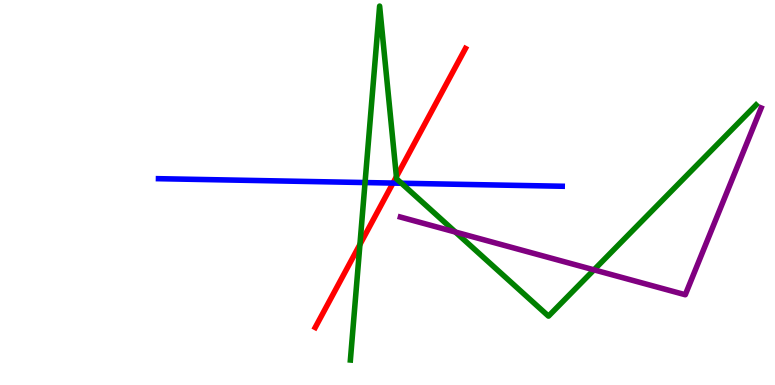[{'lines': ['blue', 'red'], 'intersections': [{'x': 5.07, 'y': 5.24}]}, {'lines': ['green', 'red'], 'intersections': [{'x': 4.64, 'y': 3.65}, {'x': 5.11, 'y': 5.41}]}, {'lines': ['purple', 'red'], 'intersections': []}, {'lines': ['blue', 'green'], 'intersections': [{'x': 4.71, 'y': 5.26}, {'x': 5.18, 'y': 5.24}]}, {'lines': ['blue', 'purple'], 'intersections': []}, {'lines': ['green', 'purple'], 'intersections': [{'x': 5.88, 'y': 3.97}, {'x': 7.66, 'y': 2.99}]}]